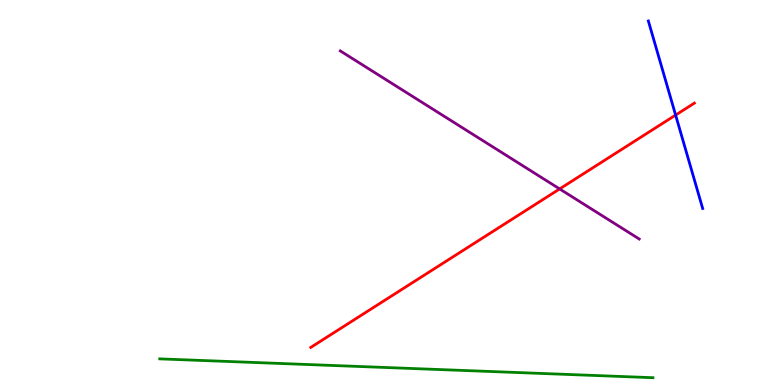[{'lines': ['blue', 'red'], 'intersections': [{'x': 8.72, 'y': 7.01}]}, {'lines': ['green', 'red'], 'intersections': []}, {'lines': ['purple', 'red'], 'intersections': [{'x': 7.22, 'y': 5.09}]}, {'lines': ['blue', 'green'], 'intersections': []}, {'lines': ['blue', 'purple'], 'intersections': []}, {'lines': ['green', 'purple'], 'intersections': []}]